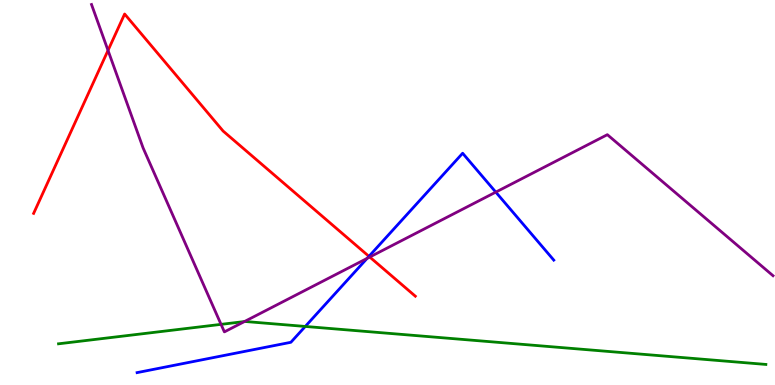[{'lines': ['blue', 'red'], 'intersections': [{'x': 4.76, 'y': 3.34}]}, {'lines': ['green', 'red'], 'intersections': []}, {'lines': ['purple', 'red'], 'intersections': [{'x': 1.39, 'y': 8.69}, {'x': 4.77, 'y': 3.32}]}, {'lines': ['blue', 'green'], 'intersections': [{'x': 3.94, 'y': 1.52}]}, {'lines': ['blue', 'purple'], 'intersections': [{'x': 4.74, 'y': 3.29}, {'x': 6.4, 'y': 5.01}]}, {'lines': ['green', 'purple'], 'intersections': [{'x': 2.85, 'y': 1.58}, {'x': 3.15, 'y': 1.65}]}]